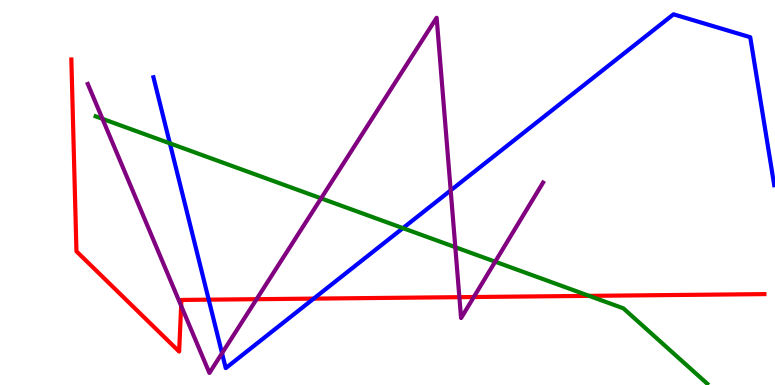[{'lines': ['blue', 'red'], 'intersections': [{'x': 2.69, 'y': 2.22}, {'x': 4.05, 'y': 2.24}]}, {'lines': ['green', 'red'], 'intersections': [{'x': 7.6, 'y': 2.32}]}, {'lines': ['purple', 'red'], 'intersections': [{'x': 2.34, 'y': 2.06}, {'x': 3.31, 'y': 2.23}, {'x': 5.93, 'y': 2.28}, {'x': 6.11, 'y': 2.29}]}, {'lines': ['blue', 'green'], 'intersections': [{'x': 2.19, 'y': 6.28}, {'x': 5.2, 'y': 4.07}]}, {'lines': ['blue', 'purple'], 'intersections': [{'x': 2.86, 'y': 0.825}, {'x': 5.82, 'y': 5.05}]}, {'lines': ['green', 'purple'], 'intersections': [{'x': 1.32, 'y': 6.91}, {'x': 4.14, 'y': 4.85}, {'x': 5.87, 'y': 3.58}, {'x': 6.39, 'y': 3.2}]}]